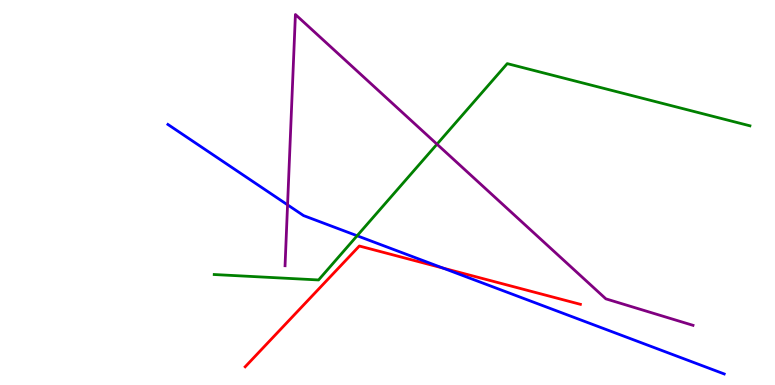[{'lines': ['blue', 'red'], 'intersections': [{'x': 5.72, 'y': 3.04}]}, {'lines': ['green', 'red'], 'intersections': []}, {'lines': ['purple', 'red'], 'intersections': []}, {'lines': ['blue', 'green'], 'intersections': [{'x': 4.61, 'y': 3.88}]}, {'lines': ['blue', 'purple'], 'intersections': [{'x': 3.71, 'y': 4.68}]}, {'lines': ['green', 'purple'], 'intersections': [{'x': 5.64, 'y': 6.25}]}]